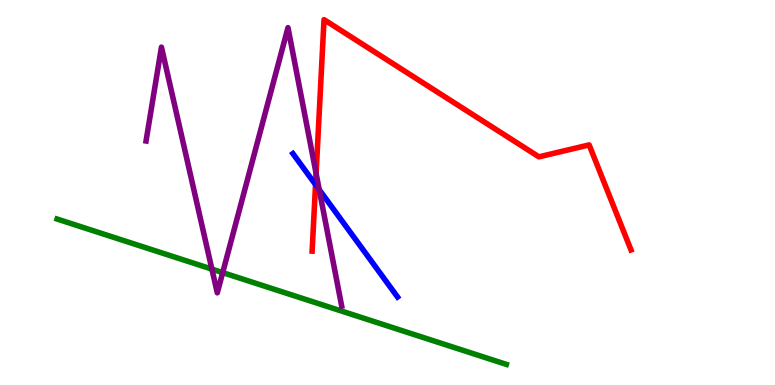[{'lines': ['blue', 'red'], 'intersections': [{'x': 4.07, 'y': 5.2}]}, {'lines': ['green', 'red'], 'intersections': []}, {'lines': ['purple', 'red'], 'intersections': [{'x': 4.08, 'y': 5.49}]}, {'lines': ['blue', 'green'], 'intersections': []}, {'lines': ['blue', 'purple'], 'intersections': [{'x': 4.12, 'y': 5.07}]}, {'lines': ['green', 'purple'], 'intersections': [{'x': 2.73, 'y': 3.01}, {'x': 2.87, 'y': 2.92}]}]